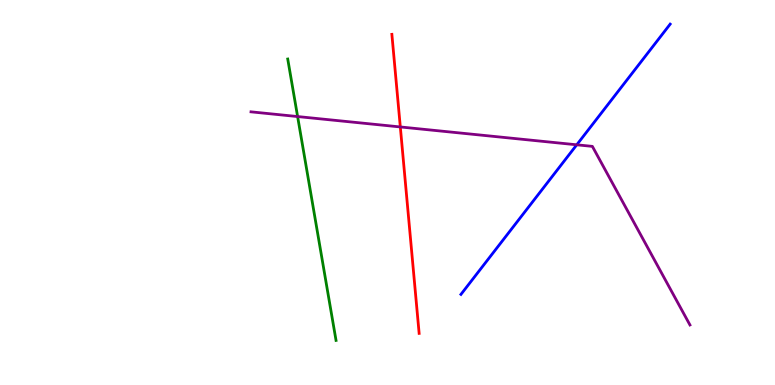[{'lines': ['blue', 'red'], 'intersections': []}, {'lines': ['green', 'red'], 'intersections': []}, {'lines': ['purple', 'red'], 'intersections': [{'x': 5.17, 'y': 6.7}]}, {'lines': ['blue', 'green'], 'intersections': []}, {'lines': ['blue', 'purple'], 'intersections': [{'x': 7.44, 'y': 6.24}]}, {'lines': ['green', 'purple'], 'intersections': [{'x': 3.84, 'y': 6.97}]}]